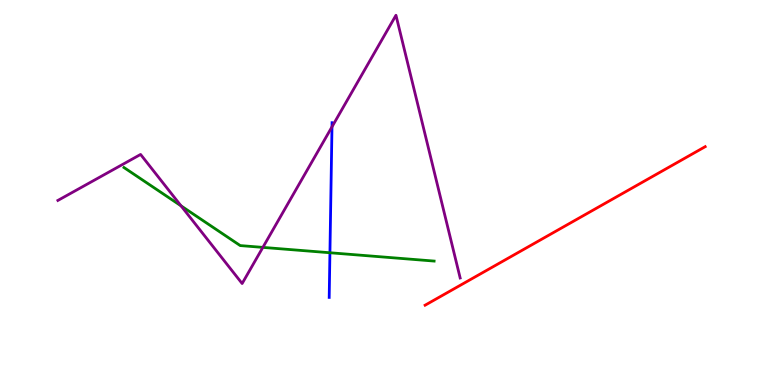[{'lines': ['blue', 'red'], 'intersections': []}, {'lines': ['green', 'red'], 'intersections': []}, {'lines': ['purple', 'red'], 'intersections': []}, {'lines': ['blue', 'green'], 'intersections': [{'x': 4.26, 'y': 3.44}]}, {'lines': ['blue', 'purple'], 'intersections': [{'x': 4.28, 'y': 6.71}]}, {'lines': ['green', 'purple'], 'intersections': [{'x': 2.34, 'y': 4.65}, {'x': 3.39, 'y': 3.57}]}]